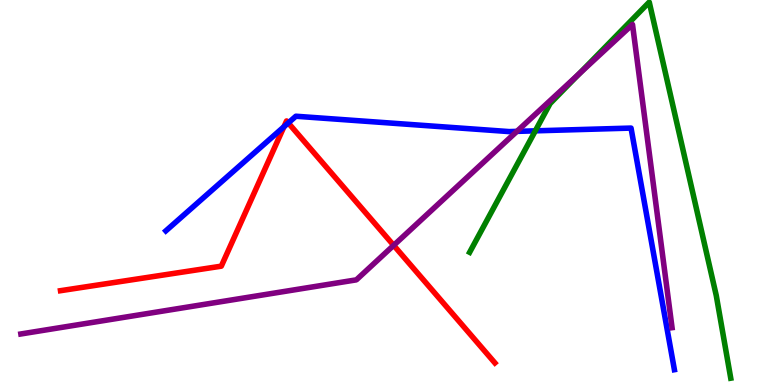[{'lines': ['blue', 'red'], 'intersections': [{'x': 3.66, 'y': 6.71}, {'x': 3.72, 'y': 6.81}]}, {'lines': ['green', 'red'], 'intersections': []}, {'lines': ['purple', 'red'], 'intersections': [{'x': 5.08, 'y': 3.63}]}, {'lines': ['blue', 'green'], 'intersections': [{'x': 6.91, 'y': 6.6}]}, {'lines': ['blue', 'purple'], 'intersections': [{'x': 6.67, 'y': 6.59}]}, {'lines': ['green', 'purple'], 'intersections': [{'x': 7.47, 'y': 8.09}]}]